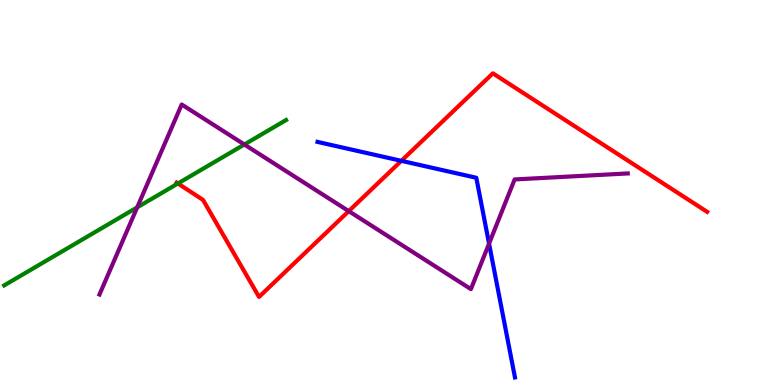[{'lines': ['blue', 'red'], 'intersections': [{'x': 5.18, 'y': 5.82}]}, {'lines': ['green', 'red'], 'intersections': [{'x': 2.3, 'y': 5.23}]}, {'lines': ['purple', 'red'], 'intersections': [{'x': 4.5, 'y': 4.52}]}, {'lines': ['blue', 'green'], 'intersections': []}, {'lines': ['blue', 'purple'], 'intersections': [{'x': 6.31, 'y': 3.67}]}, {'lines': ['green', 'purple'], 'intersections': [{'x': 1.77, 'y': 4.61}, {'x': 3.15, 'y': 6.25}]}]